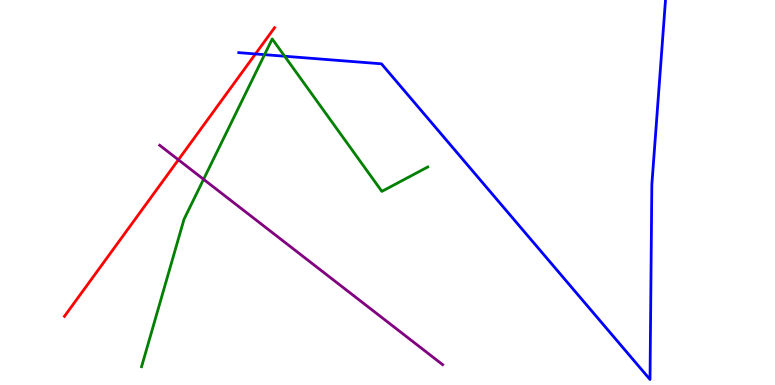[{'lines': ['blue', 'red'], 'intersections': [{'x': 3.3, 'y': 8.6}]}, {'lines': ['green', 'red'], 'intersections': []}, {'lines': ['purple', 'red'], 'intersections': [{'x': 2.3, 'y': 5.85}]}, {'lines': ['blue', 'green'], 'intersections': [{'x': 3.41, 'y': 8.58}, {'x': 3.67, 'y': 8.54}]}, {'lines': ['blue', 'purple'], 'intersections': []}, {'lines': ['green', 'purple'], 'intersections': [{'x': 2.63, 'y': 5.34}]}]